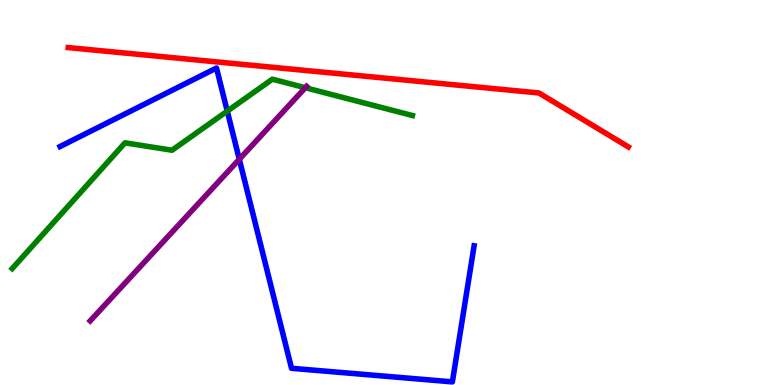[{'lines': ['blue', 'red'], 'intersections': []}, {'lines': ['green', 'red'], 'intersections': []}, {'lines': ['purple', 'red'], 'intersections': []}, {'lines': ['blue', 'green'], 'intersections': [{'x': 2.93, 'y': 7.11}]}, {'lines': ['blue', 'purple'], 'intersections': [{'x': 3.09, 'y': 5.86}]}, {'lines': ['green', 'purple'], 'intersections': [{'x': 3.94, 'y': 7.72}]}]